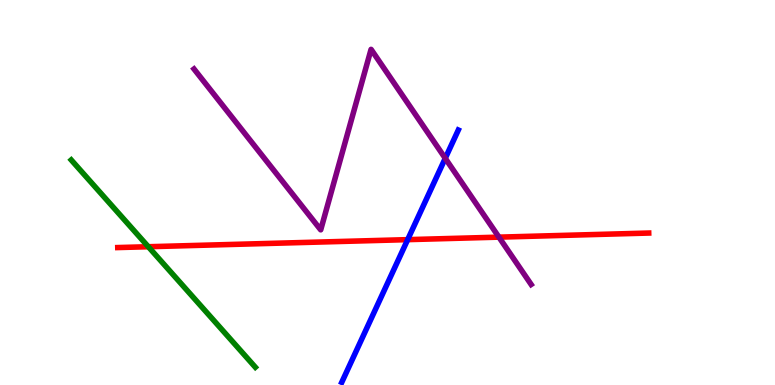[{'lines': ['blue', 'red'], 'intersections': [{'x': 5.26, 'y': 3.78}]}, {'lines': ['green', 'red'], 'intersections': [{'x': 1.91, 'y': 3.59}]}, {'lines': ['purple', 'red'], 'intersections': [{'x': 6.44, 'y': 3.84}]}, {'lines': ['blue', 'green'], 'intersections': []}, {'lines': ['blue', 'purple'], 'intersections': [{'x': 5.75, 'y': 5.89}]}, {'lines': ['green', 'purple'], 'intersections': []}]